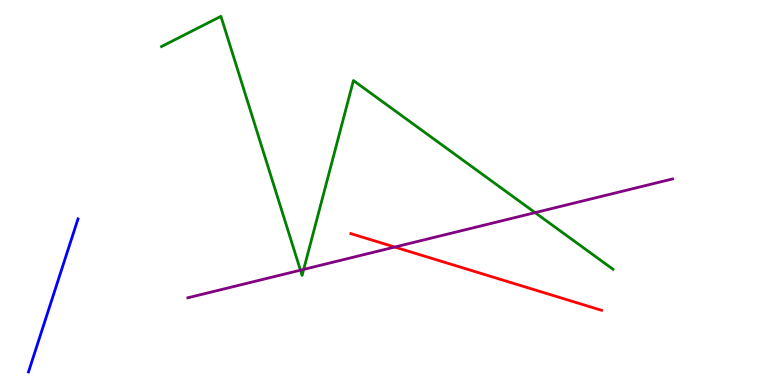[{'lines': ['blue', 'red'], 'intersections': []}, {'lines': ['green', 'red'], 'intersections': []}, {'lines': ['purple', 'red'], 'intersections': [{'x': 5.09, 'y': 3.58}]}, {'lines': ['blue', 'green'], 'intersections': []}, {'lines': ['blue', 'purple'], 'intersections': []}, {'lines': ['green', 'purple'], 'intersections': [{'x': 3.88, 'y': 2.98}, {'x': 3.92, 'y': 3.0}, {'x': 6.9, 'y': 4.48}]}]